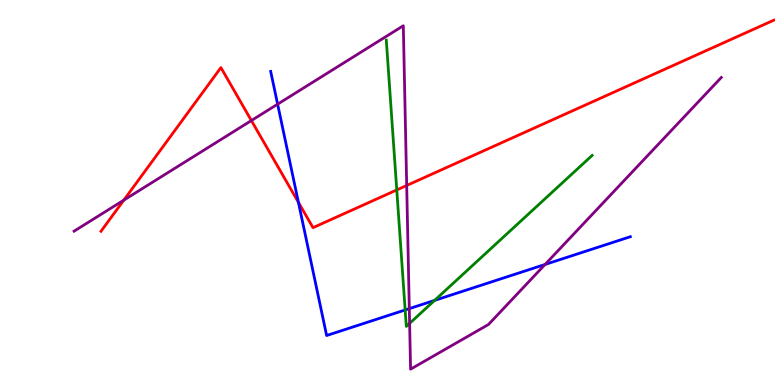[{'lines': ['blue', 'red'], 'intersections': [{'x': 3.85, 'y': 4.74}]}, {'lines': ['green', 'red'], 'intersections': [{'x': 5.12, 'y': 5.07}]}, {'lines': ['purple', 'red'], 'intersections': [{'x': 1.6, 'y': 4.8}, {'x': 3.24, 'y': 6.87}, {'x': 5.25, 'y': 5.18}]}, {'lines': ['blue', 'green'], 'intersections': [{'x': 5.23, 'y': 1.95}, {'x': 5.61, 'y': 2.2}]}, {'lines': ['blue', 'purple'], 'intersections': [{'x': 3.58, 'y': 7.29}, {'x': 5.28, 'y': 1.98}, {'x': 7.03, 'y': 3.13}]}, {'lines': ['green', 'purple'], 'intersections': [{'x': 5.29, 'y': 1.6}]}]